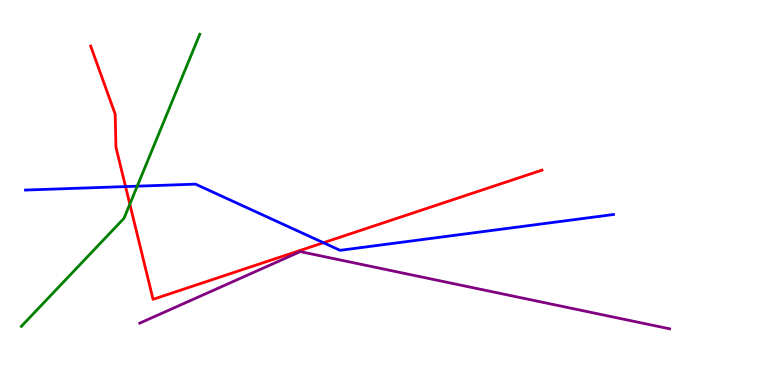[{'lines': ['blue', 'red'], 'intersections': [{'x': 1.62, 'y': 5.15}, {'x': 4.17, 'y': 3.7}]}, {'lines': ['green', 'red'], 'intersections': [{'x': 1.68, 'y': 4.7}]}, {'lines': ['purple', 'red'], 'intersections': []}, {'lines': ['blue', 'green'], 'intersections': [{'x': 1.77, 'y': 5.16}]}, {'lines': ['blue', 'purple'], 'intersections': []}, {'lines': ['green', 'purple'], 'intersections': []}]